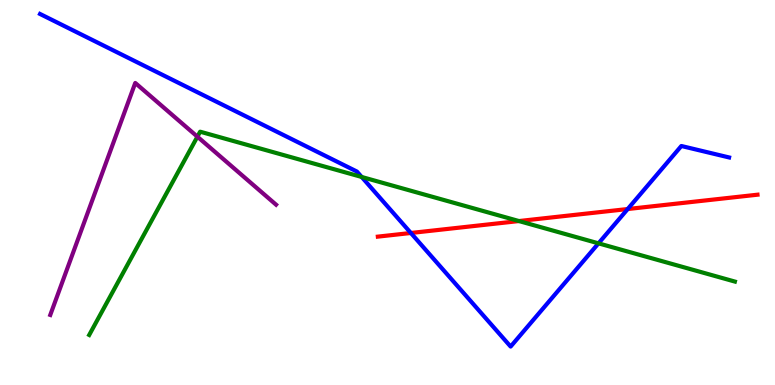[{'lines': ['blue', 'red'], 'intersections': [{'x': 5.3, 'y': 3.95}, {'x': 8.1, 'y': 4.57}]}, {'lines': ['green', 'red'], 'intersections': [{'x': 6.7, 'y': 4.26}]}, {'lines': ['purple', 'red'], 'intersections': []}, {'lines': ['blue', 'green'], 'intersections': [{'x': 4.67, 'y': 5.4}, {'x': 7.72, 'y': 3.68}]}, {'lines': ['blue', 'purple'], 'intersections': []}, {'lines': ['green', 'purple'], 'intersections': [{'x': 2.55, 'y': 6.45}]}]